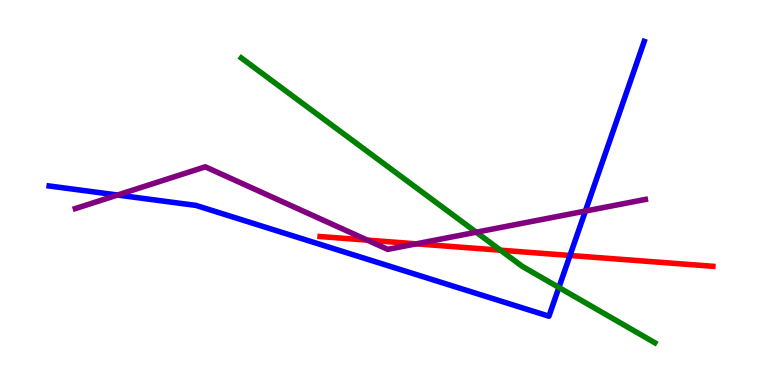[{'lines': ['blue', 'red'], 'intersections': [{'x': 7.35, 'y': 3.36}]}, {'lines': ['green', 'red'], 'intersections': [{'x': 6.46, 'y': 3.5}]}, {'lines': ['purple', 'red'], 'intersections': [{'x': 4.74, 'y': 3.76}, {'x': 5.37, 'y': 3.67}]}, {'lines': ['blue', 'green'], 'intersections': [{'x': 7.21, 'y': 2.53}]}, {'lines': ['blue', 'purple'], 'intersections': [{'x': 1.52, 'y': 4.93}, {'x': 7.55, 'y': 4.52}]}, {'lines': ['green', 'purple'], 'intersections': [{'x': 6.14, 'y': 3.97}]}]